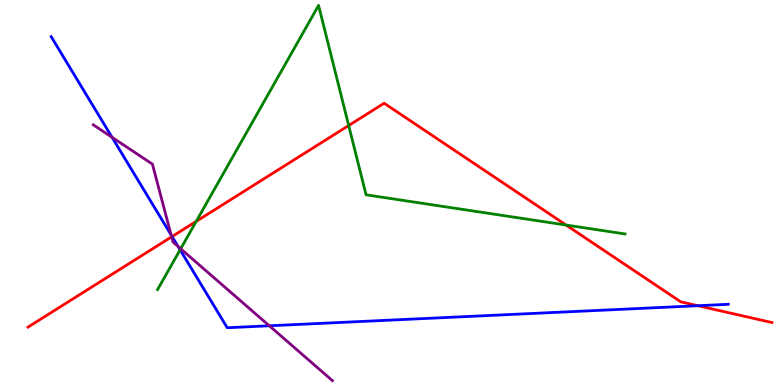[{'lines': ['blue', 'red'], 'intersections': [{'x': 2.22, 'y': 3.86}, {'x': 9.0, 'y': 2.06}]}, {'lines': ['green', 'red'], 'intersections': [{'x': 2.53, 'y': 4.25}, {'x': 4.5, 'y': 6.74}, {'x': 7.3, 'y': 4.15}]}, {'lines': ['purple', 'red'], 'intersections': [{'x': 2.21, 'y': 3.85}]}, {'lines': ['blue', 'green'], 'intersections': [{'x': 2.32, 'y': 3.51}]}, {'lines': ['blue', 'purple'], 'intersections': [{'x': 1.45, 'y': 6.43}, {'x': 2.21, 'y': 3.9}, {'x': 2.3, 'y': 3.6}, {'x': 3.47, 'y': 1.54}]}, {'lines': ['green', 'purple'], 'intersections': [{'x': 2.33, 'y': 3.54}]}]